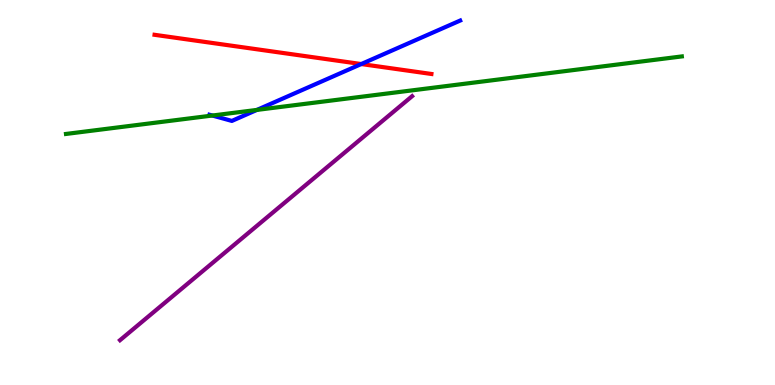[{'lines': ['blue', 'red'], 'intersections': [{'x': 4.66, 'y': 8.34}]}, {'lines': ['green', 'red'], 'intersections': []}, {'lines': ['purple', 'red'], 'intersections': []}, {'lines': ['blue', 'green'], 'intersections': [{'x': 2.74, 'y': 7.0}, {'x': 3.31, 'y': 7.14}]}, {'lines': ['blue', 'purple'], 'intersections': []}, {'lines': ['green', 'purple'], 'intersections': []}]